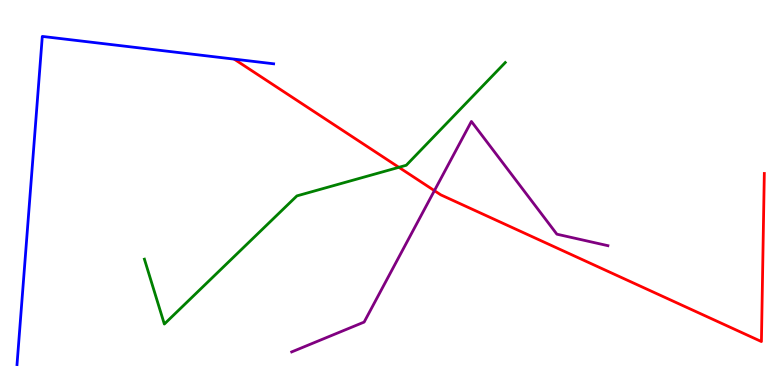[{'lines': ['blue', 'red'], 'intersections': []}, {'lines': ['green', 'red'], 'intersections': [{'x': 5.15, 'y': 5.65}]}, {'lines': ['purple', 'red'], 'intersections': [{'x': 5.61, 'y': 5.05}]}, {'lines': ['blue', 'green'], 'intersections': []}, {'lines': ['blue', 'purple'], 'intersections': []}, {'lines': ['green', 'purple'], 'intersections': []}]